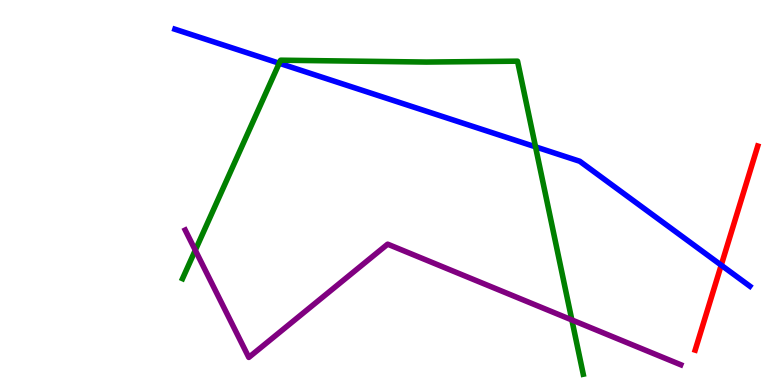[{'lines': ['blue', 'red'], 'intersections': [{'x': 9.31, 'y': 3.11}]}, {'lines': ['green', 'red'], 'intersections': []}, {'lines': ['purple', 'red'], 'intersections': []}, {'lines': ['blue', 'green'], 'intersections': [{'x': 3.6, 'y': 8.36}, {'x': 6.91, 'y': 6.19}]}, {'lines': ['blue', 'purple'], 'intersections': []}, {'lines': ['green', 'purple'], 'intersections': [{'x': 2.52, 'y': 3.5}, {'x': 7.38, 'y': 1.69}]}]